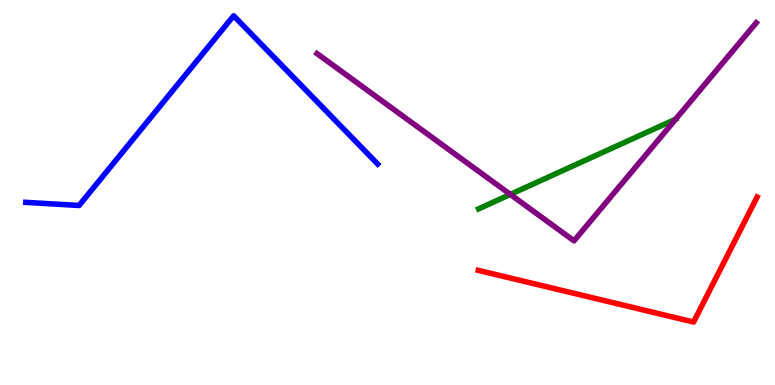[{'lines': ['blue', 'red'], 'intersections': []}, {'lines': ['green', 'red'], 'intersections': []}, {'lines': ['purple', 'red'], 'intersections': []}, {'lines': ['blue', 'green'], 'intersections': []}, {'lines': ['blue', 'purple'], 'intersections': []}, {'lines': ['green', 'purple'], 'intersections': [{'x': 6.58, 'y': 4.95}, {'x': 8.72, 'y': 6.91}]}]